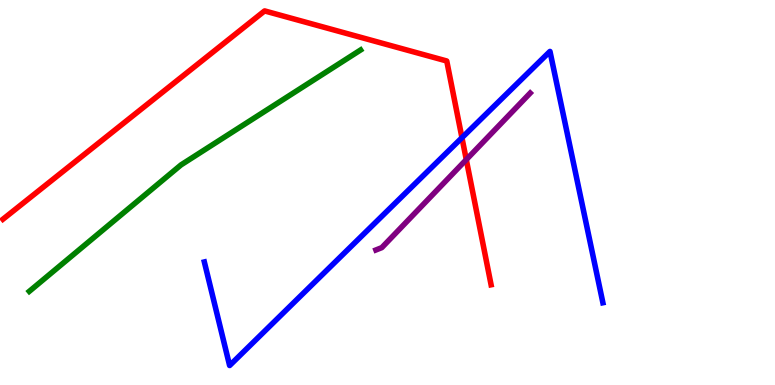[{'lines': ['blue', 'red'], 'intersections': [{'x': 5.96, 'y': 6.42}]}, {'lines': ['green', 'red'], 'intersections': []}, {'lines': ['purple', 'red'], 'intersections': [{'x': 6.02, 'y': 5.85}]}, {'lines': ['blue', 'green'], 'intersections': []}, {'lines': ['blue', 'purple'], 'intersections': []}, {'lines': ['green', 'purple'], 'intersections': []}]